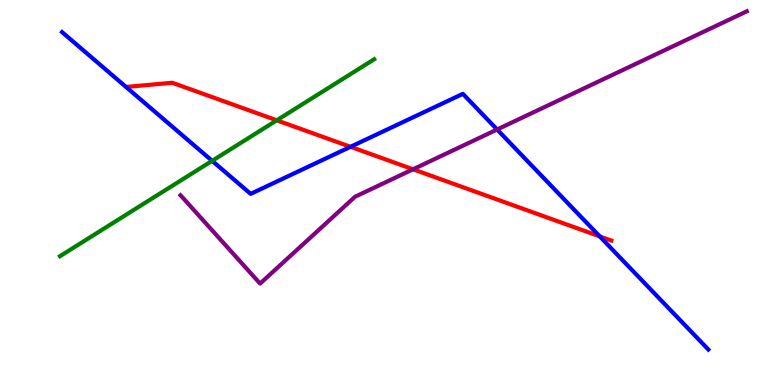[{'lines': ['blue', 'red'], 'intersections': [{'x': 4.52, 'y': 6.19}, {'x': 7.74, 'y': 3.86}]}, {'lines': ['green', 'red'], 'intersections': [{'x': 3.57, 'y': 6.87}]}, {'lines': ['purple', 'red'], 'intersections': [{'x': 5.33, 'y': 5.6}]}, {'lines': ['blue', 'green'], 'intersections': [{'x': 2.74, 'y': 5.82}]}, {'lines': ['blue', 'purple'], 'intersections': [{'x': 6.41, 'y': 6.64}]}, {'lines': ['green', 'purple'], 'intersections': []}]